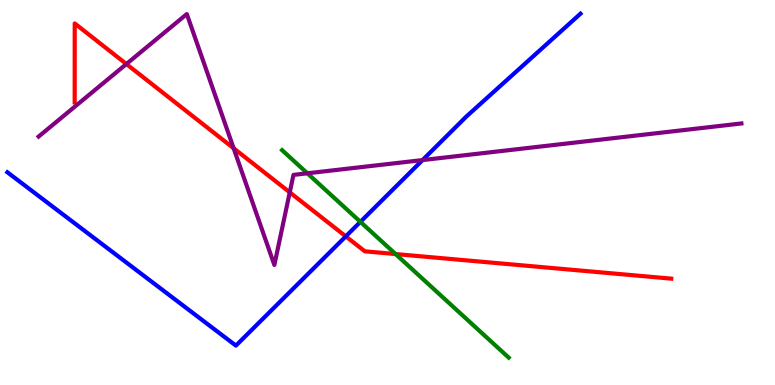[{'lines': ['blue', 'red'], 'intersections': [{'x': 4.46, 'y': 3.86}]}, {'lines': ['green', 'red'], 'intersections': [{'x': 5.1, 'y': 3.4}]}, {'lines': ['purple', 'red'], 'intersections': [{'x': 1.63, 'y': 8.34}, {'x': 3.01, 'y': 6.15}, {'x': 3.74, 'y': 5.0}]}, {'lines': ['blue', 'green'], 'intersections': [{'x': 4.65, 'y': 4.24}]}, {'lines': ['blue', 'purple'], 'intersections': [{'x': 5.45, 'y': 5.84}]}, {'lines': ['green', 'purple'], 'intersections': [{'x': 3.97, 'y': 5.5}]}]